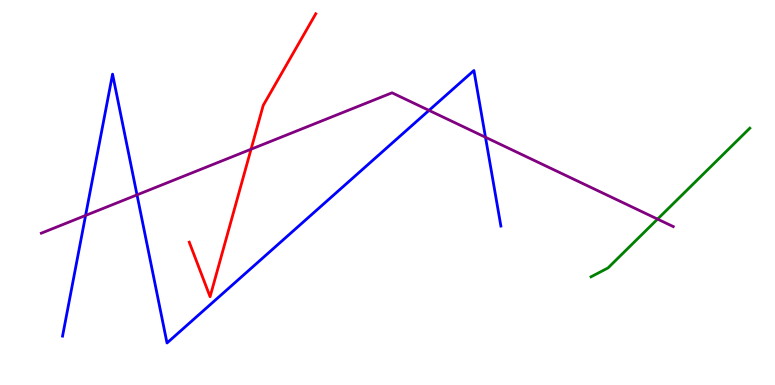[{'lines': ['blue', 'red'], 'intersections': []}, {'lines': ['green', 'red'], 'intersections': []}, {'lines': ['purple', 'red'], 'intersections': [{'x': 3.24, 'y': 6.12}]}, {'lines': ['blue', 'green'], 'intersections': []}, {'lines': ['blue', 'purple'], 'intersections': [{'x': 1.1, 'y': 4.4}, {'x': 1.77, 'y': 4.94}, {'x': 5.54, 'y': 7.13}, {'x': 6.26, 'y': 6.43}]}, {'lines': ['green', 'purple'], 'intersections': [{'x': 8.48, 'y': 4.31}]}]